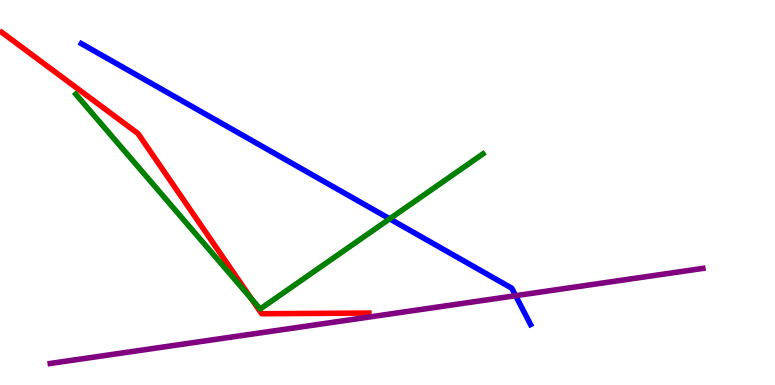[{'lines': ['blue', 'red'], 'intersections': []}, {'lines': ['green', 'red'], 'intersections': [{'x': 3.25, 'y': 2.23}]}, {'lines': ['purple', 'red'], 'intersections': []}, {'lines': ['blue', 'green'], 'intersections': [{'x': 5.03, 'y': 4.32}]}, {'lines': ['blue', 'purple'], 'intersections': [{'x': 6.65, 'y': 2.32}]}, {'lines': ['green', 'purple'], 'intersections': []}]